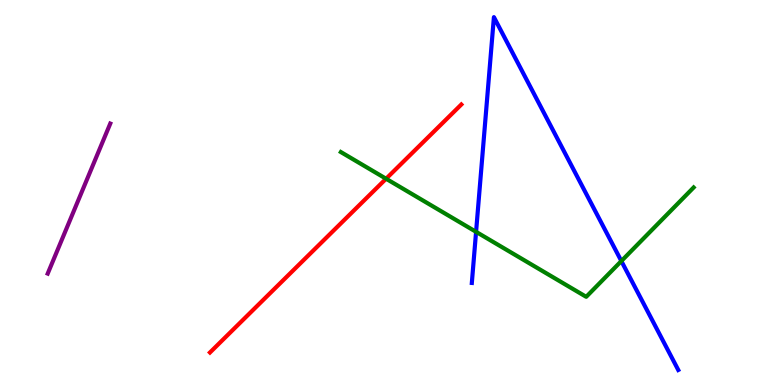[{'lines': ['blue', 'red'], 'intersections': []}, {'lines': ['green', 'red'], 'intersections': [{'x': 4.98, 'y': 5.36}]}, {'lines': ['purple', 'red'], 'intersections': []}, {'lines': ['blue', 'green'], 'intersections': [{'x': 6.14, 'y': 3.98}, {'x': 8.02, 'y': 3.22}]}, {'lines': ['blue', 'purple'], 'intersections': []}, {'lines': ['green', 'purple'], 'intersections': []}]